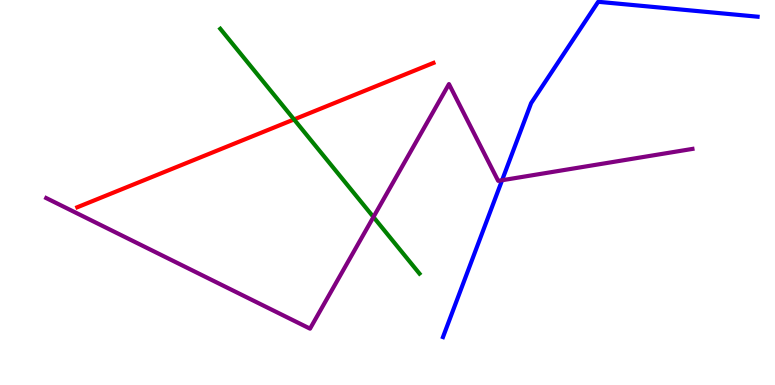[{'lines': ['blue', 'red'], 'intersections': []}, {'lines': ['green', 'red'], 'intersections': [{'x': 3.79, 'y': 6.9}]}, {'lines': ['purple', 'red'], 'intersections': []}, {'lines': ['blue', 'green'], 'intersections': []}, {'lines': ['blue', 'purple'], 'intersections': [{'x': 6.48, 'y': 5.32}]}, {'lines': ['green', 'purple'], 'intersections': [{'x': 4.82, 'y': 4.36}]}]